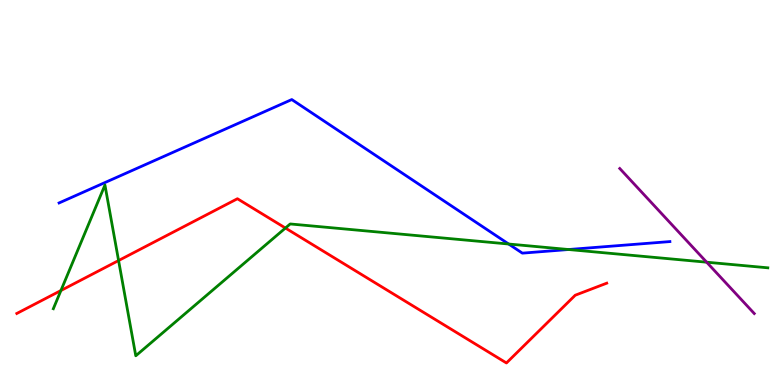[{'lines': ['blue', 'red'], 'intersections': []}, {'lines': ['green', 'red'], 'intersections': [{'x': 0.786, 'y': 2.45}, {'x': 1.53, 'y': 3.23}, {'x': 3.68, 'y': 4.08}]}, {'lines': ['purple', 'red'], 'intersections': []}, {'lines': ['blue', 'green'], 'intersections': [{'x': 6.56, 'y': 3.66}, {'x': 7.34, 'y': 3.52}]}, {'lines': ['blue', 'purple'], 'intersections': []}, {'lines': ['green', 'purple'], 'intersections': [{'x': 9.12, 'y': 3.19}]}]